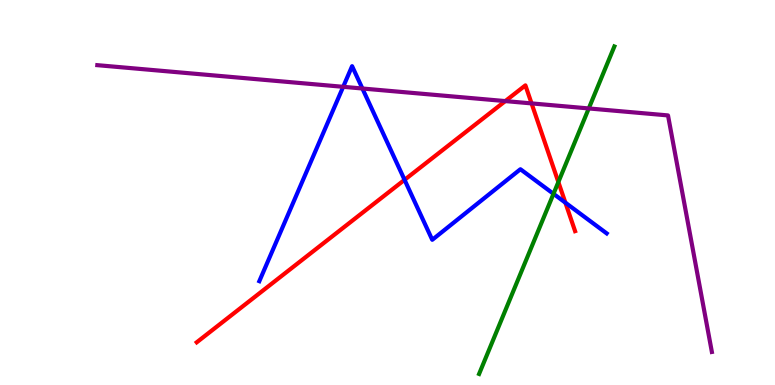[{'lines': ['blue', 'red'], 'intersections': [{'x': 5.22, 'y': 5.33}, {'x': 7.3, 'y': 4.74}]}, {'lines': ['green', 'red'], 'intersections': [{'x': 7.2, 'y': 5.27}]}, {'lines': ['purple', 'red'], 'intersections': [{'x': 6.52, 'y': 7.37}, {'x': 6.86, 'y': 7.31}]}, {'lines': ['blue', 'green'], 'intersections': [{'x': 7.14, 'y': 4.97}]}, {'lines': ['blue', 'purple'], 'intersections': [{'x': 4.43, 'y': 7.75}, {'x': 4.68, 'y': 7.7}]}, {'lines': ['green', 'purple'], 'intersections': [{'x': 7.6, 'y': 7.18}]}]